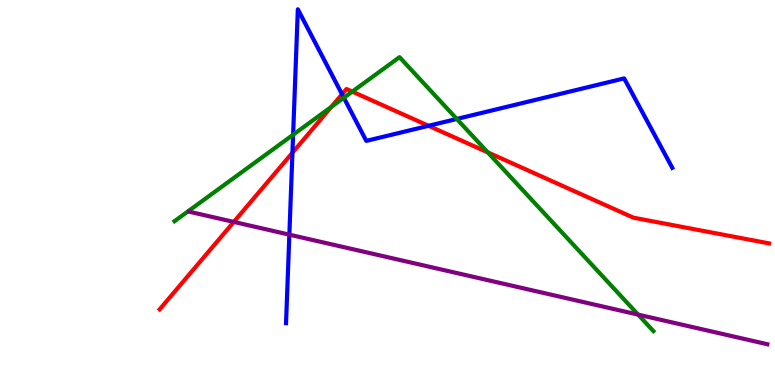[{'lines': ['blue', 'red'], 'intersections': [{'x': 3.77, 'y': 6.03}, {'x': 4.41, 'y': 7.55}, {'x': 5.53, 'y': 6.73}]}, {'lines': ['green', 'red'], 'intersections': [{'x': 4.27, 'y': 7.22}, {'x': 4.55, 'y': 7.62}, {'x': 6.29, 'y': 6.04}]}, {'lines': ['purple', 'red'], 'intersections': [{'x': 3.02, 'y': 4.24}]}, {'lines': ['blue', 'green'], 'intersections': [{'x': 3.78, 'y': 6.5}, {'x': 4.44, 'y': 7.46}, {'x': 5.89, 'y': 6.91}]}, {'lines': ['blue', 'purple'], 'intersections': [{'x': 3.73, 'y': 3.91}]}, {'lines': ['green', 'purple'], 'intersections': [{'x': 8.23, 'y': 1.83}]}]